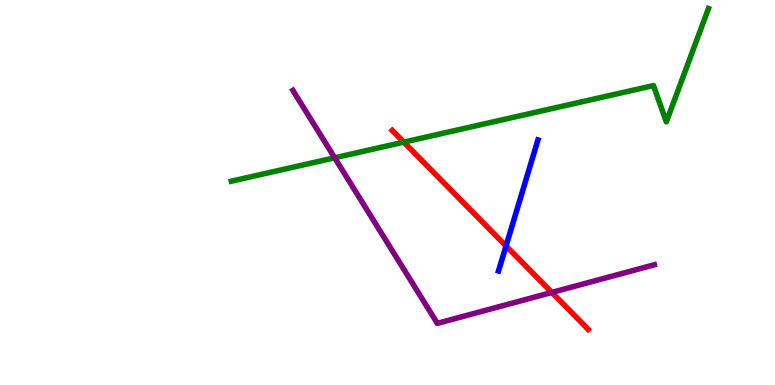[{'lines': ['blue', 'red'], 'intersections': [{'x': 6.53, 'y': 3.61}]}, {'lines': ['green', 'red'], 'intersections': [{'x': 5.21, 'y': 6.31}]}, {'lines': ['purple', 'red'], 'intersections': [{'x': 7.12, 'y': 2.4}]}, {'lines': ['blue', 'green'], 'intersections': []}, {'lines': ['blue', 'purple'], 'intersections': []}, {'lines': ['green', 'purple'], 'intersections': [{'x': 4.32, 'y': 5.9}]}]